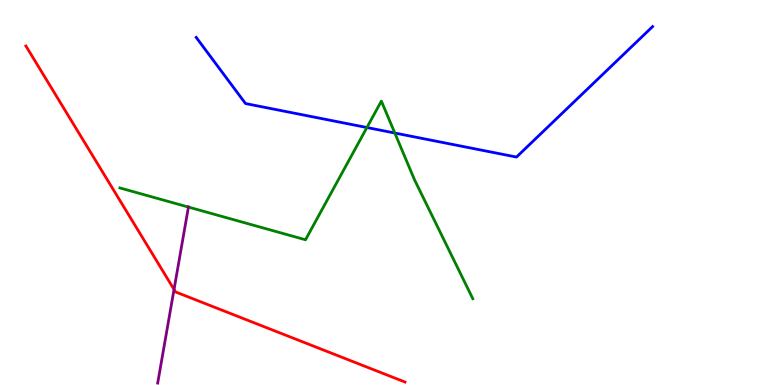[{'lines': ['blue', 'red'], 'intersections': []}, {'lines': ['green', 'red'], 'intersections': []}, {'lines': ['purple', 'red'], 'intersections': [{'x': 2.25, 'y': 2.48}]}, {'lines': ['blue', 'green'], 'intersections': [{'x': 4.73, 'y': 6.69}, {'x': 5.09, 'y': 6.54}]}, {'lines': ['blue', 'purple'], 'intersections': []}, {'lines': ['green', 'purple'], 'intersections': [{'x': 2.43, 'y': 4.62}]}]